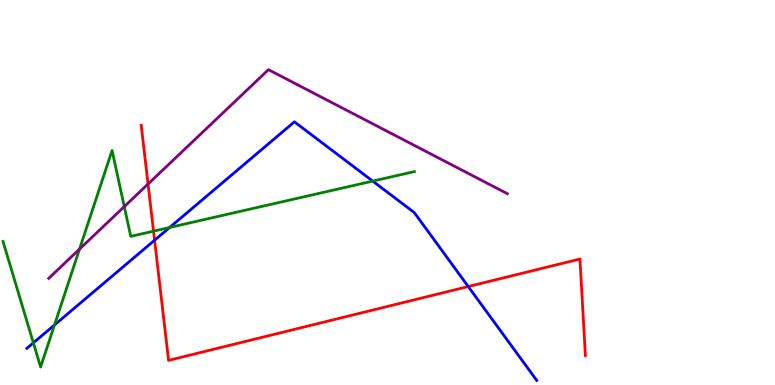[{'lines': ['blue', 'red'], 'intersections': [{'x': 1.99, 'y': 3.76}, {'x': 6.04, 'y': 2.56}]}, {'lines': ['green', 'red'], 'intersections': [{'x': 1.98, 'y': 4.0}]}, {'lines': ['purple', 'red'], 'intersections': [{'x': 1.91, 'y': 5.22}]}, {'lines': ['blue', 'green'], 'intersections': [{'x': 0.431, 'y': 1.09}, {'x': 0.703, 'y': 1.56}, {'x': 2.19, 'y': 4.09}, {'x': 4.81, 'y': 5.3}]}, {'lines': ['blue', 'purple'], 'intersections': []}, {'lines': ['green', 'purple'], 'intersections': [{'x': 1.03, 'y': 3.53}, {'x': 1.6, 'y': 4.63}]}]